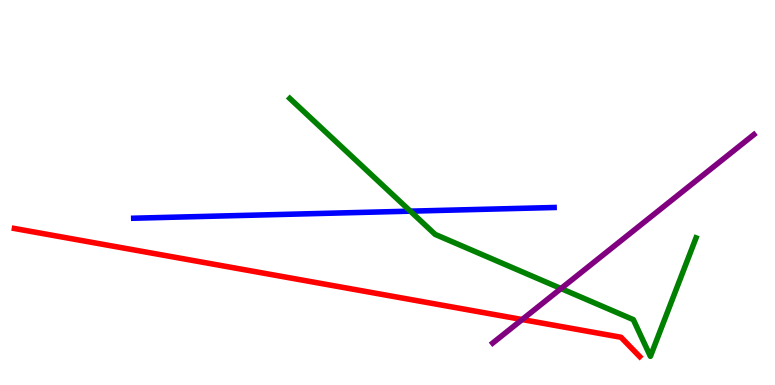[{'lines': ['blue', 'red'], 'intersections': []}, {'lines': ['green', 'red'], 'intersections': []}, {'lines': ['purple', 'red'], 'intersections': [{'x': 6.74, 'y': 1.7}]}, {'lines': ['blue', 'green'], 'intersections': [{'x': 5.29, 'y': 4.52}]}, {'lines': ['blue', 'purple'], 'intersections': []}, {'lines': ['green', 'purple'], 'intersections': [{'x': 7.24, 'y': 2.51}]}]